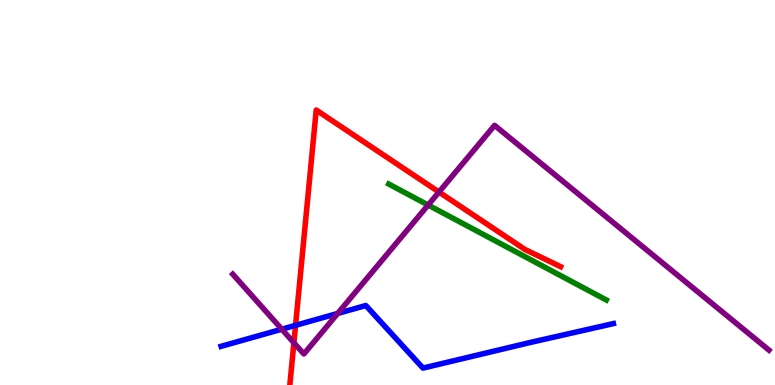[{'lines': ['blue', 'red'], 'intersections': [{'x': 3.81, 'y': 1.55}]}, {'lines': ['green', 'red'], 'intersections': []}, {'lines': ['purple', 'red'], 'intersections': [{'x': 3.79, 'y': 1.1}, {'x': 5.66, 'y': 5.01}]}, {'lines': ['blue', 'green'], 'intersections': []}, {'lines': ['blue', 'purple'], 'intersections': [{'x': 3.64, 'y': 1.45}, {'x': 4.36, 'y': 1.86}]}, {'lines': ['green', 'purple'], 'intersections': [{'x': 5.52, 'y': 4.67}]}]